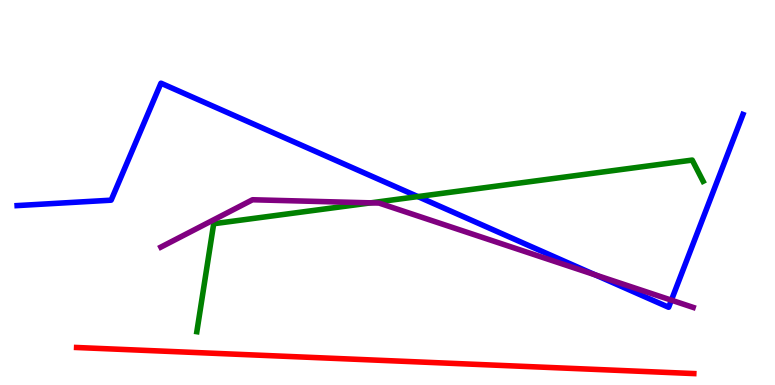[{'lines': ['blue', 'red'], 'intersections': []}, {'lines': ['green', 'red'], 'intersections': []}, {'lines': ['purple', 'red'], 'intersections': []}, {'lines': ['blue', 'green'], 'intersections': [{'x': 5.39, 'y': 4.89}]}, {'lines': ['blue', 'purple'], 'intersections': [{'x': 7.68, 'y': 2.86}, {'x': 8.66, 'y': 2.2}]}, {'lines': ['green', 'purple'], 'intersections': [{'x': 4.78, 'y': 4.73}]}]